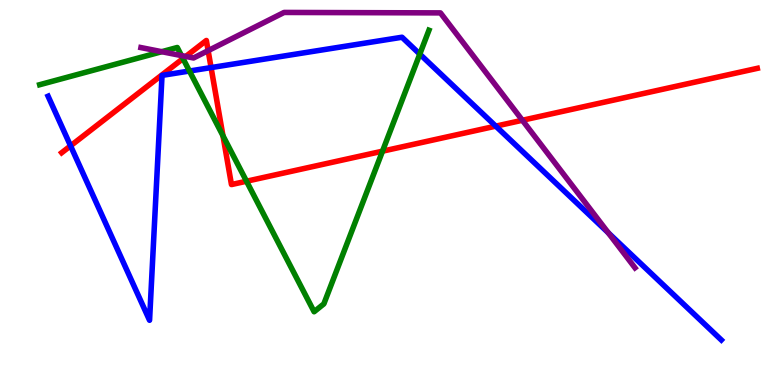[{'lines': ['blue', 'red'], 'intersections': [{'x': 0.91, 'y': 6.21}, {'x': 2.72, 'y': 8.24}, {'x': 6.4, 'y': 6.72}]}, {'lines': ['green', 'red'], 'intersections': [{'x': 2.36, 'y': 8.48}, {'x': 2.88, 'y': 6.47}, {'x': 3.18, 'y': 5.29}, {'x': 4.94, 'y': 6.07}]}, {'lines': ['purple', 'red'], 'intersections': [{'x': 2.4, 'y': 8.53}, {'x': 2.69, 'y': 8.68}, {'x': 6.74, 'y': 6.88}]}, {'lines': ['blue', 'green'], 'intersections': [{'x': 2.44, 'y': 8.16}, {'x': 5.42, 'y': 8.59}]}, {'lines': ['blue', 'purple'], 'intersections': [{'x': 7.85, 'y': 3.95}]}, {'lines': ['green', 'purple'], 'intersections': [{'x': 2.09, 'y': 8.66}, {'x': 2.34, 'y': 8.56}]}]